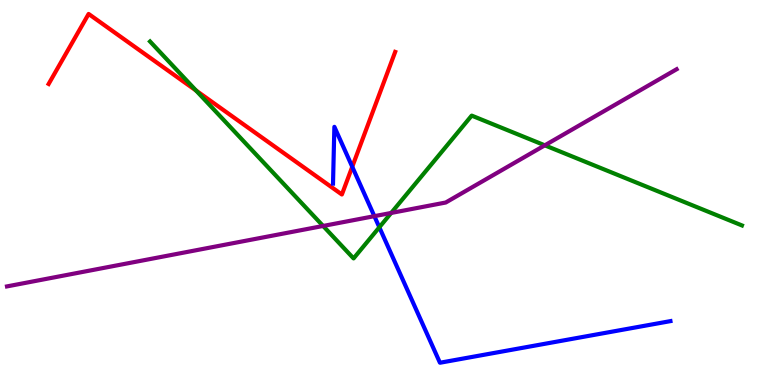[{'lines': ['blue', 'red'], 'intersections': [{'x': 4.55, 'y': 5.67}]}, {'lines': ['green', 'red'], 'intersections': [{'x': 2.53, 'y': 7.65}]}, {'lines': ['purple', 'red'], 'intersections': []}, {'lines': ['blue', 'green'], 'intersections': [{'x': 4.89, 'y': 4.1}]}, {'lines': ['blue', 'purple'], 'intersections': [{'x': 4.83, 'y': 4.39}]}, {'lines': ['green', 'purple'], 'intersections': [{'x': 4.17, 'y': 4.13}, {'x': 5.05, 'y': 4.47}, {'x': 7.03, 'y': 6.23}]}]